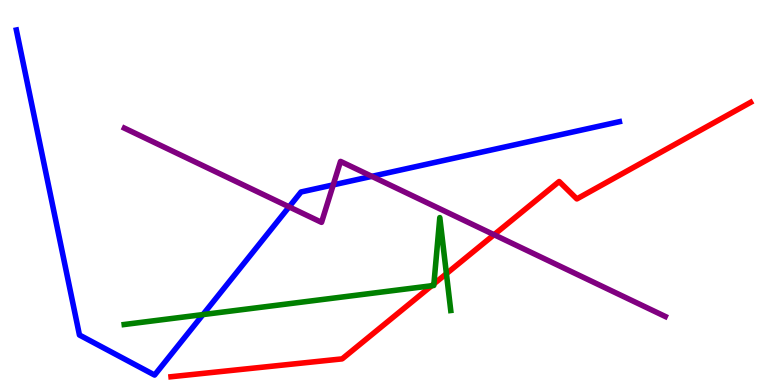[{'lines': ['blue', 'red'], 'intersections': []}, {'lines': ['green', 'red'], 'intersections': [{'x': 5.57, 'y': 2.58}, {'x': 5.6, 'y': 2.63}, {'x': 5.76, 'y': 2.89}]}, {'lines': ['purple', 'red'], 'intersections': [{'x': 6.38, 'y': 3.9}]}, {'lines': ['blue', 'green'], 'intersections': [{'x': 2.62, 'y': 1.83}]}, {'lines': ['blue', 'purple'], 'intersections': [{'x': 3.73, 'y': 4.63}, {'x': 4.3, 'y': 5.2}, {'x': 4.8, 'y': 5.42}]}, {'lines': ['green', 'purple'], 'intersections': []}]